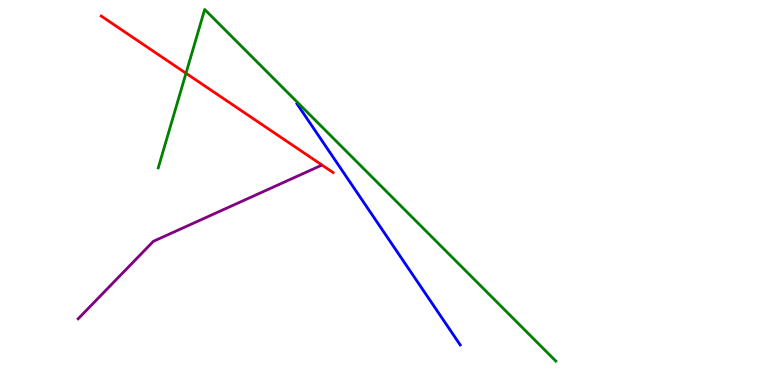[{'lines': ['blue', 'red'], 'intersections': []}, {'lines': ['green', 'red'], 'intersections': [{'x': 2.4, 'y': 8.1}]}, {'lines': ['purple', 'red'], 'intersections': []}, {'lines': ['blue', 'green'], 'intersections': []}, {'lines': ['blue', 'purple'], 'intersections': []}, {'lines': ['green', 'purple'], 'intersections': []}]